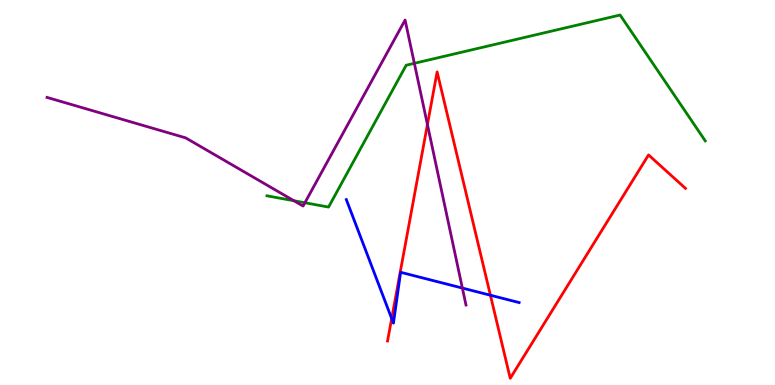[{'lines': ['blue', 'red'], 'intersections': [{'x': 5.05, 'y': 1.73}, {'x': 6.33, 'y': 2.33}]}, {'lines': ['green', 'red'], 'intersections': []}, {'lines': ['purple', 'red'], 'intersections': [{'x': 5.52, 'y': 6.77}]}, {'lines': ['blue', 'green'], 'intersections': []}, {'lines': ['blue', 'purple'], 'intersections': [{'x': 5.97, 'y': 2.52}]}, {'lines': ['green', 'purple'], 'intersections': [{'x': 3.79, 'y': 4.79}, {'x': 3.93, 'y': 4.73}, {'x': 5.35, 'y': 8.36}]}]